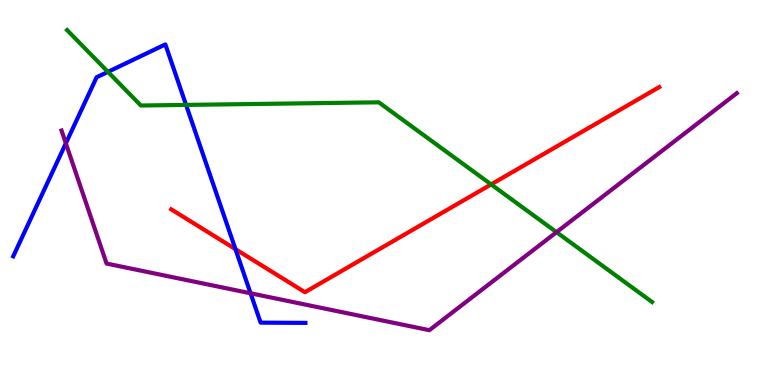[{'lines': ['blue', 'red'], 'intersections': [{'x': 3.04, 'y': 3.53}]}, {'lines': ['green', 'red'], 'intersections': [{'x': 6.34, 'y': 5.21}]}, {'lines': ['purple', 'red'], 'intersections': []}, {'lines': ['blue', 'green'], 'intersections': [{'x': 1.39, 'y': 8.13}, {'x': 2.4, 'y': 7.28}]}, {'lines': ['blue', 'purple'], 'intersections': [{'x': 0.85, 'y': 6.28}, {'x': 3.23, 'y': 2.38}]}, {'lines': ['green', 'purple'], 'intersections': [{'x': 7.18, 'y': 3.97}]}]